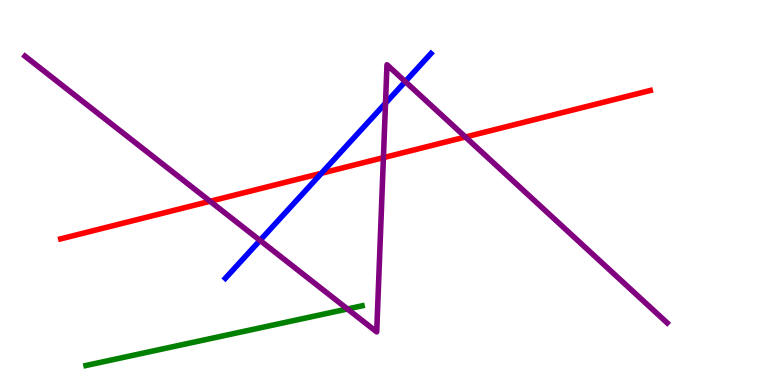[{'lines': ['blue', 'red'], 'intersections': [{'x': 4.15, 'y': 5.5}]}, {'lines': ['green', 'red'], 'intersections': []}, {'lines': ['purple', 'red'], 'intersections': [{'x': 2.71, 'y': 4.77}, {'x': 4.95, 'y': 5.91}, {'x': 6.01, 'y': 6.44}]}, {'lines': ['blue', 'green'], 'intersections': []}, {'lines': ['blue', 'purple'], 'intersections': [{'x': 3.35, 'y': 3.76}, {'x': 4.97, 'y': 7.32}, {'x': 5.23, 'y': 7.88}]}, {'lines': ['green', 'purple'], 'intersections': [{'x': 4.48, 'y': 1.97}]}]